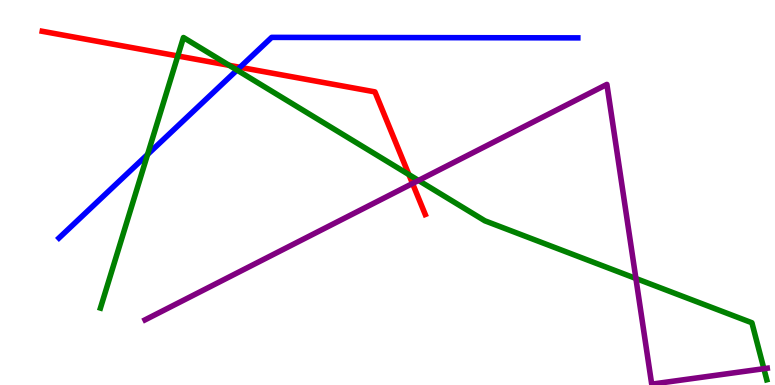[{'lines': ['blue', 'red'], 'intersections': [{'x': 3.1, 'y': 8.25}]}, {'lines': ['green', 'red'], 'intersections': [{'x': 2.29, 'y': 8.55}, {'x': 2.96, 'y': 8.3}, {'x': 5.28, 'y': 5.47}]}, {'lines': ['purple', 'red'], 'intersections': [{'x': 5.32, 'y': 5.23}]}, {'lines': ['blue', 'green'], 'intersections': [{'x': 1.9, 'y': 5.99}, {'x': 3.06, 'y': 8.18}]}, {'lines': ['blue', 'purple'], 'intersections': []}, {'lines': ['green', 'purple'], 'intersections': [{'x': 5.4, 'y': 5.31}, {'x': 8.21, 'y': 2.77}, {'x': 9.86, 'y': 0.424}]}]